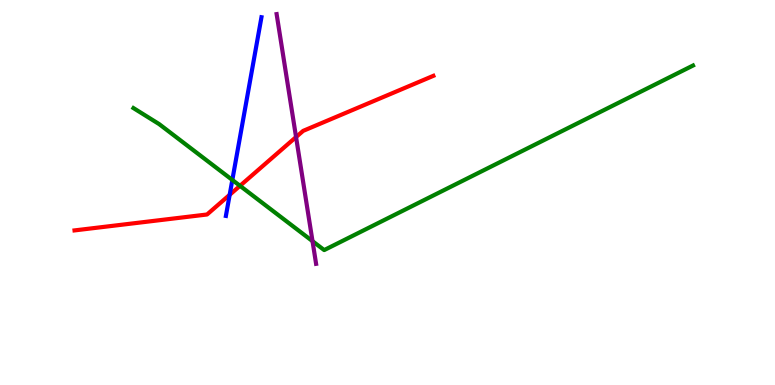[{'lines': ['blue', 'red'], 'intersections': [{'x': 2.96, 'y': 4.94}]}, {'lines': ['green', 'red'], 'intersections': [{'x': 3.1, 'y': 5.17}]}, {'lines': ['purple', 'red'], 'intersections': [{'x': 3.82, 'y': 6.44}]}, {'lines': ['blue', 'green'], 'intersections': [{'x': 3.0, 'y': 5.33}]}, {'lines': ['blue', 'purple'], 'intersections': []}, {'lines': ['green', 'purple'], 'intersections': [{'x': 4.03, 'y': 3.74}]}]